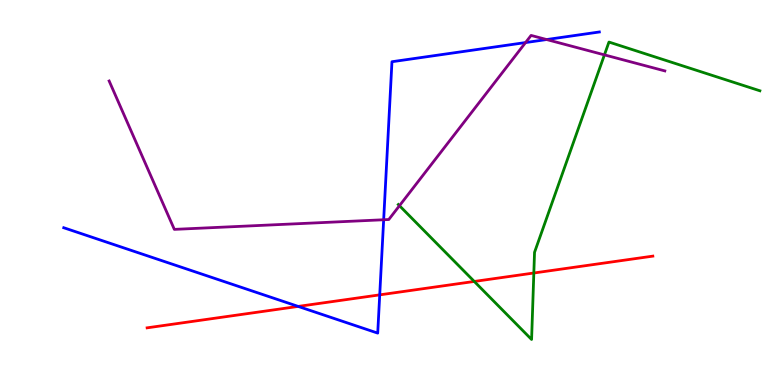[{'lines': ['blue', 'red'], 'intersections': [{'x': 3.85, 'y': 2.04}, {'x': 4.9, 'y': 2.34}]}, {'lines': ['green', 'red'], 'intersections': [{'x': 6.12, 'y': 2.69}, {'x': 6.89, 'y': 2.91}]}, {'lines': ['purple', 'red'], 'intersections': []}, {'lines': ['blue', 'green'], 'intersections': []}, {'lines': ['blue', 'purple'], 'intersections': [{'x': 4.95, 'y': 4.29}, {'x': 6.78, 'y': 8.89}, {'x': 7.05, 'y': 8.97}]}, {'lines': ['green', 'purple'], 'intersections': [{'x': 5.15, 'y': 4.66}, {'x': 7.8, 'y': 8.57}]}]